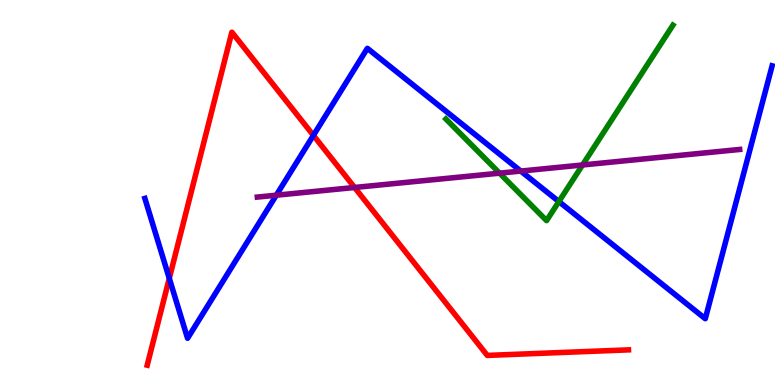[{'lines': ['blue', 'red'], 'intersections': [{'x': 2.18, 'y': 2.77}, {'x': 4.04, 'y': 6.48}]}, {'lines': ['green', 'red'], 'intersections': []}, {'lines': ['purple', 'red'], 'intersections': [{'x': 4.58, 'y': 5.13}]}, {'lines': ['blue', 'green'], 'intersections': [{'x': 7.21, 'y': 4.76}]}, {'lines': ['blue', 'purple'], 'intersections': [{'x': 3.57, 'y': 4.93}, {'x': 6.72, 'y': 5.56}]}, {'lines': ['green', 'purple'], 'intersections': [{'x': 6.45, 'y': 5.5}, {'x': 7.52, 'y': 5.71}]}]